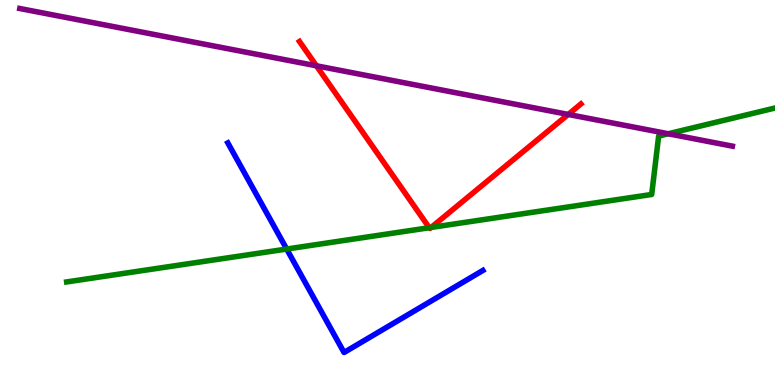[{'lines': ['blue', 'red'], 'intersections': []}, {'lines': ['green', 'red'], 'intersections': [{'x': 5.54, 'y': 4.09}, {'x': 5.56, 'y': 4.09}]}, {'lines': ['purple', 'red'], 'intersections': [{'x': 4.08, 'y': 8.29}, {'x': 7.33, 'y': 7.03}]}, {'lines': ['blue', 'green'], 'intersections': [{'x': 3.7, 'y': 3.53}]}, {'lines': ['blue', 'purple'], 'intersections': []}, {'lines': ['green', 'purple'], 'intersections': [{'x': 8.62, 'y': 6.53}]}]